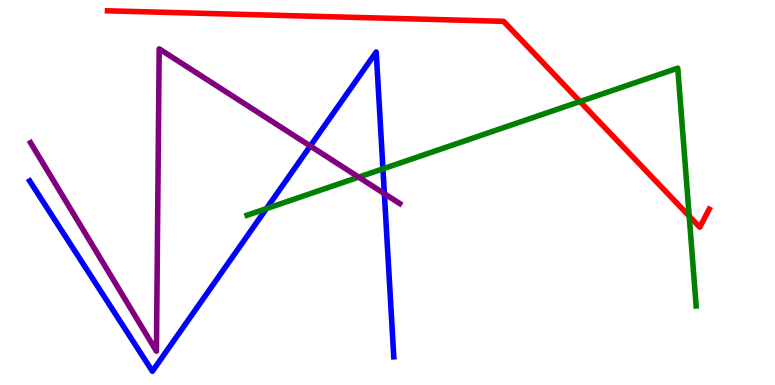[{'lines': ['blue', 'red'], 'intersections': []}, {'lines': ['green', 'red'], 'intersections': [{'x': 7.48, 'y': 7.36}, {'x': 8.89, 'y': 4.39}]}, {'lines': ['purple', 'red'], 'intersections': []}, {'lines': ['blue', 'green'], 'intersections': [{'x': 3.44, 'y': 4.58}, {'x': 4.94, 'y': 5.61}]}, {'lines': ['blue', 'purple'], 'intersections': [{'x': 4.0, 'y': 6.21}, {'x': 4.96, 'y': 4.97}]}, {'lines': ['green', 'purple'], 'intersections': [{'x': 4.63, 'y': 5.4}]}]